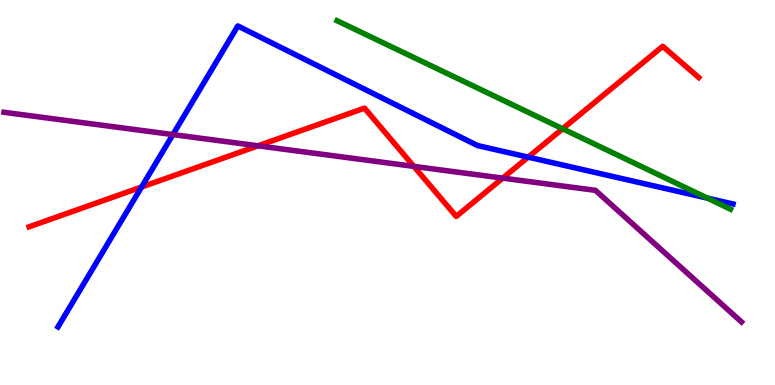[{'lines': ['blue', 'red'], 'intersections': [{'x': 1.83, 'y': 5.14}, {'x': 6.82, 'y': 5.92}]}, {'lines': ['green', 'red'], 'intersections': [{'x': 7.26, 'y': 6.66}]}, {'lines': ['purple', 'red'], 'intersections': [{'x': 3.33, 'y': 6.21}, {'x': 5.34, 'y': 5.68}, {'x': 6.49, 'y': 5.37}]}, {'lines': ['blue', 'green'], 'intersections': [{'x': 9.13, 'y': 4.85}]}, {'lines': ['blue', 'purple'], 'intersections': [{'x': 2.23, 'y': 6.5}]}, {'lines': ['green', 'purple'], 'intersections': []}]